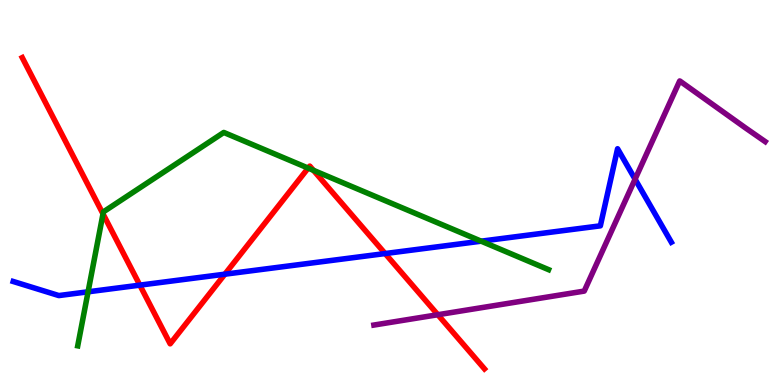[{'lines': ['blue', 'red'], 'intersections': [{'x': 1.8, 'y': 2.59}, {'x': 2.9, 'y': 2.88}, {'x': 4.97, 'y': 3.41}]}, {'lines': ['green', 'red'], 'intersections': [{'x': 1.33, 'y': 4.44}, {'x': 3.98, 'y': 5.63}, {'x': 4.04, 'y': 5.58}]}, {'lines': ['purple', 'red'], 'intersections': [{'x': 5.65, 'y': 1.83}]}, {'lines': ['blue', 'green'], 'intersections': [{'x': 1.14, 'y': 2.42}, {'x': 6.21, 'y': 3.74}]}, {'lines': ['blue', 'purple'], 'intersections': [{'x': 8.19, 'y': 5.35}]}, {'lines': ['green', 'purple'], 'intersections': []}]